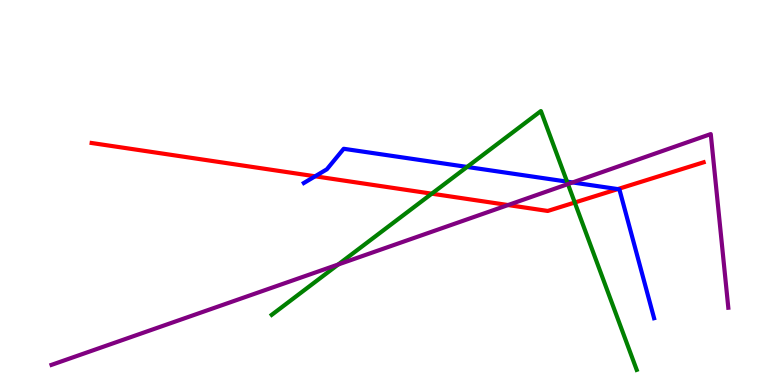[{'lines': ['blue', 'red'], 'intersections': [{'x': 4.07, 'y': 5.42}, {'x': 7.97, 'y': 5.09}]}, {'lines': ['green', 'red'], 'intersections': [{'x': 5.57, 'y': 4.97}, {'x': 7.42, 'y': 4.74}]}, {'lines': ['purple', 'red'], 'intersections': [{'x': 6.56, 'y': 4.67}]}, {'lines': ['blue', 'green'], 'intersections': [{'x': 6.03, 'y': 5.66}, {'x': 7.32, 'y': 5.28}]}, {'lines': ['blue', 'purple'], 'intersections': [{'x': 7.39, 'y': 5.26}]}, {'lines': ['green', 'purple'], 'intersections': [{'x': 4.36, 'y': 3.13}, {'x': 7.33, 'y': 5.22}]}]